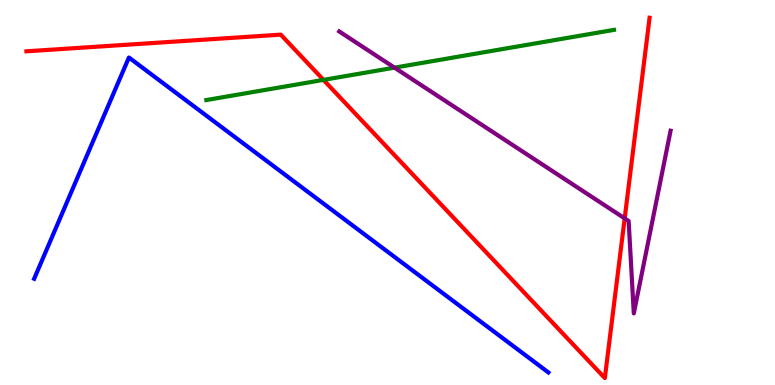[{'lines': ['blue', 'red'], 'intersections': []}, {'lines': ['green', 'red'], 'intersections': [{'x': 4.17, 'y': 7.92}]}, {'lines': ['purple', 'red'], 'intersections': [{'x': 8.06, 'y': 4.33}]}, {'lines': ['blue', 'green'], 'intersections': []}, {'lines': ['blue', 'purple'], 'intersections': []}, {'lines': ['green', 'purple'], 'intersections': [{'x': 5.09, 'y': 8.24}]}]